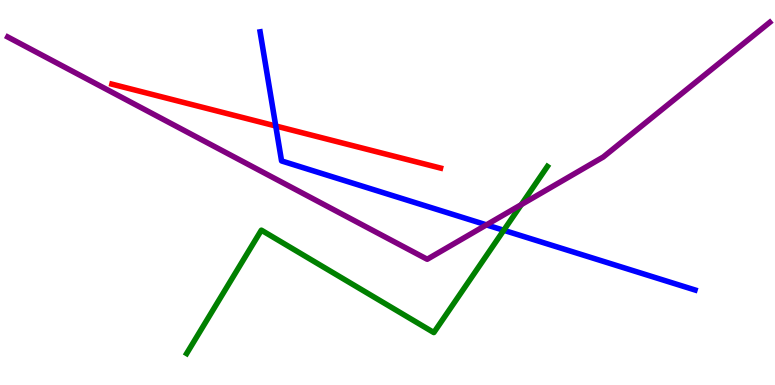[{'lines': ['blue', 'red'], 'intersections': [{'x': 3.56, 'y': 6.73}]}, {'lines': ['green', 'red'], 'intersections': []}, {'lines': ['purple', 'red'], 'intersections': []}, {'lines': ['blue', 'green'], 'intersections': [{'x': 6.5, 'y': 4.02}]}, {'lines': ['blue', 'purple'], 'intersections': [{'x': 6.28, 'y': 4.16}]}, {'lines': ['green', 'purple'], 'intersections': [{'x': 6.73, 'y': 4.69}]}]